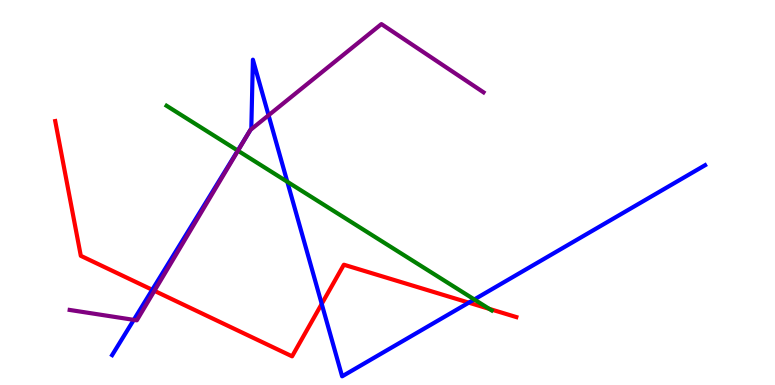[{'lines': ['blue', 'red'], 'intersections': [{'x': 1.96, 'y': 2.47}, {'x': 4.15, 'y': 2.11}, {'x': 6.05, 'y': 2.14}]}, {'lines': ['green', 'red'], 'intersections': [{'x': 6.31, 'y': 1.98}]}, {'lines': ['purple', 'red'], 'intersections': [{'x': 1.99, 'y': 2.45}]}, {'lines': ['blue', 'green'], 'intersections': [{'x': 3.07, 'y': 6.09}, {'x': 3.71, 'y': 5.28}, {'x': 6.12, 'y': 2.22}]}, {'lines': ['blue', 'purple'], 'intersections': [{'x': 1.73, 'y': 1.69}, {'x': 3.21, 'y': 6.55}, {'x': 3.23, 'y': 6.63}, {'x': 3.47, 'y': 7.01}]}, {'lines': ['green', 'purple'], 'intersections': [{'x': 3.07, 'y': 6.09}]}]